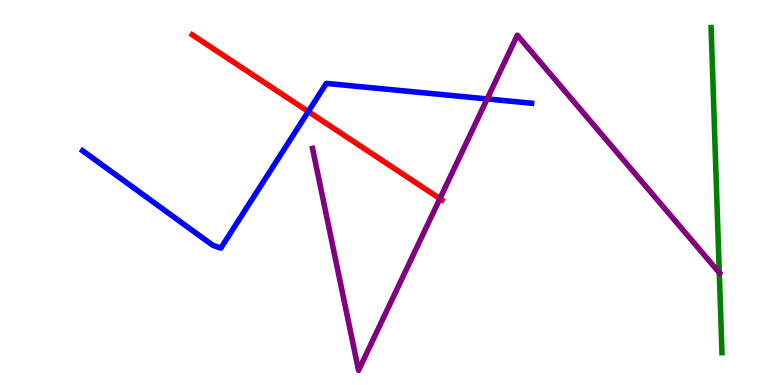[{'lines': ['blue', 'red'], 'intersections': [{'x': 3.98, 'y': 7.1}]}, {'lines': ['green', 'red'], 'intersections': []}, {'lines': ['purple', 'red'], 'intersections': [{'x': 5.68, 'y': 4.84}]}, {'lines': ['blue', 'green'], 'intersections': []}, {'lines': ['blue', 'purple'], 'intersections': [{'x': 6.29, 'y': 7.43}]}, {'lines': ['green', 'purple'], 'intersections': [{'x': 9.28, 'y': 2.92}]}]